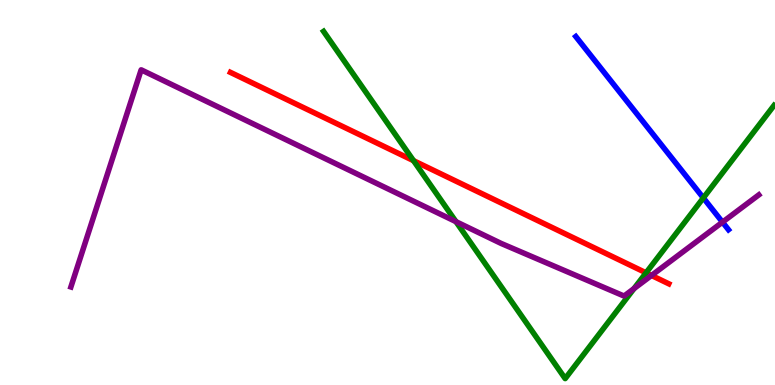[{'lines': ['blue', 'red'], 'intersections': []}, {'lines': ['green', 'red'], 'intersections': [{'x': 5.34, 'y': 5.83}, {'x': 8.34, 'y': 2.91}]}, {'lines': ['purple', 'red'], 'intersections': [{'x': 8.41, 'y': 2.85}]}, {'lines': ['blue', 'green'], 'intersections': [{'x': 9.08, 'y': 4.86}]}, {'lines': ['blue', 'purple'], 'intersections': [{'x': 9.32, 'y': 4.23}]}, {'lines': ['green', 'purple'], 'intersections': [{'x': 5.88, 'y': 4.24}, {'x': 8.18, 'y': 2.5}]}]